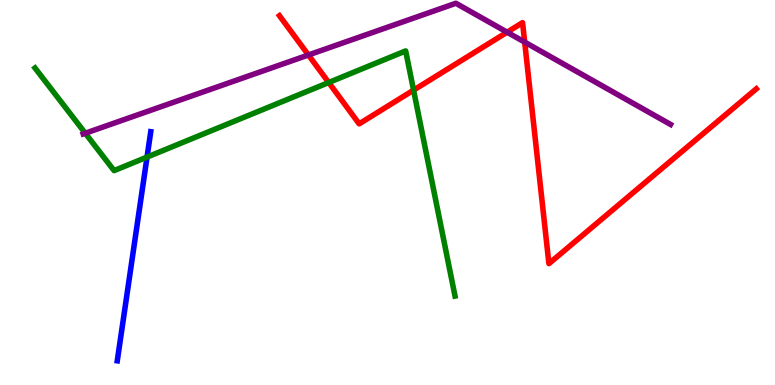[{'lines': ['blue', 'red'], 'intersections': []}, {'lines': ['green', 'red'], 'intersections': [{'x': 4.24, 'y': 7.86}, {'x': 5.34, 'y': 7.66}]}, {'lines': ['purple', 'red'], 'intersections': [{'x': 3.98, 'y': 8.57}, {'x': 6.54, 'y': 9.16}, {'x': 6.77, 'y': 8.91}]}, {'lines': ['blue', 'green'], 'intersections': [{'x': 1.9, 'y': 5.92}]}, {'lines': ['blue', 'purple'], 'intersections': []}, {'lines': ['green', 'purple'], 'intersections': [{'x': 1.1, 'y': 6.54}]}]